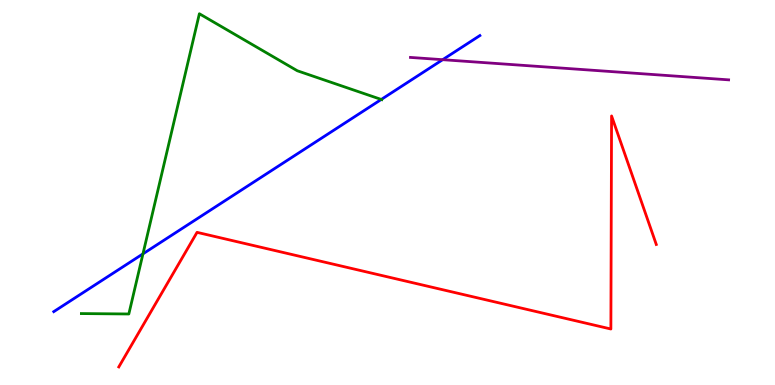[{'lines': ['blue', 'red'], 'intersections': []}, {'lines': ['green', 'red'], 'intersections': []}, {'lines': ['purple', 'red'], 'intersections': []}, {'lines': ['blue', 'green'], 'intersections': [{'x': 1.84, 'y': 3.41}, {'x': 4.92, 'y': 7.42}]}, {'lines': ['blue', 'purple'], 'intersections': [{'x': 5.71, 'y': 8.45}]}, {'lines': ['green', 'purple'], 'intersections': []}]